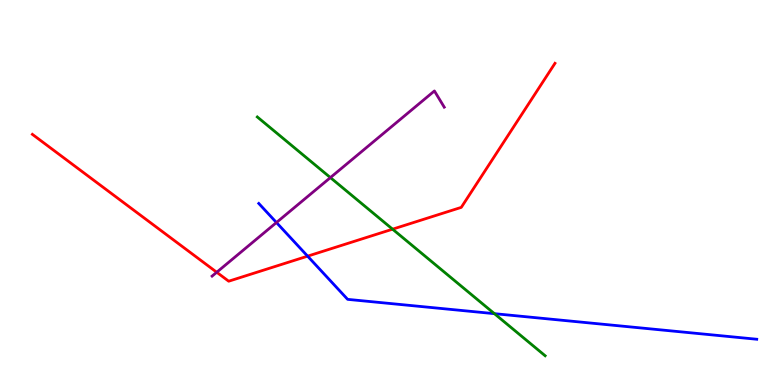[{'lines': ['blue', 'red'], 'intersections': [{'x': 3.97, 'y': 3.35}]}, {'lines': ['green', 'red'], 'intersections': [{'x': 5.07, 'y': 4.05}]}, {'lines': ['purple', 'red'], 'intersections': [{'x': 2.8, 'y': 2.93}]}, {'lines': ['blue', 'green'], 'intersections': [{'x': 6.38, 'y': 1.85}]}, {'lines': ['blue', 'purple'], 'intersections': [{'x': 3.57, 'y': 4.22}]}, {'lines': ['green', 'purple'], 'intersections': [{'x': 4.26, 'y': 5.39}]}]